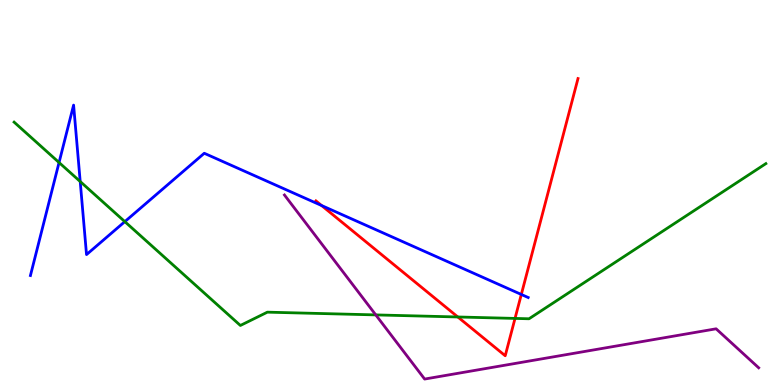[{'lines': ['blue', 'red'], 'intersections': [{'x': 4.15, 'y': 4.66}, {'x': 6.73, 'y': 2.35}]}, {'lines': ['green', 'red'], 'intersections': [{'x': 5.91, 'y': 1.77}, {'x': 6.65, 'y': 1.73}]}, {'lines': ['purple', 'red'], 'intersections': []}, {'lines': ['blue', 'green'], 'intersections': [{'x': 0.762, 'y': 5.78}, {'x': 1.03, 'y': 5.28}, {'x': 1.61, 'y': 4.24}]}, {'lines': ['blue', 'purple'], 'intersections': []}, {'lines': ['green', 'purple'], 'intersections': [{'x': 4.85, 'y': 1.82}]}]